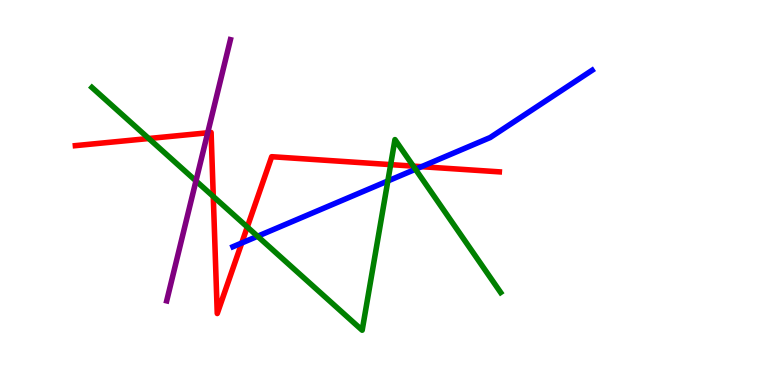[{'lines': ['blue', 'red'], 'intersections': [{'x': 3.12, 'y': 3.69}, {'x': 5.44, 'y': 5.67}]}, {'lines': ['green', 'red'], 'intersections': [{'x': 1.92, 'y': 6.4}, {'x': 2.75, 'y': 4.9}, {'x': 3.19, 'y': 4.1}, {'x': 5.04, 'y': 5.72}, {'x': 5.33, 'y': 5.69}]}, {'lines': ['purple', 'red'], 'intersections': [{'x': 2.68, 'y': 6.55}]}, {'lines': ['blue', 'green'], 'intersections': [{'x': 3.32, 'y': 3.86}, {'x': 5.0, 'y': 5.3}, {'x': 5.36, 'y': 5.6}]}, {'lines': ['blue', 'purple'], 'intersections': []}, {'lines': ['green', 'purple'], 'intersections': [{'x': 2.53, 'y': 5.3}]}]